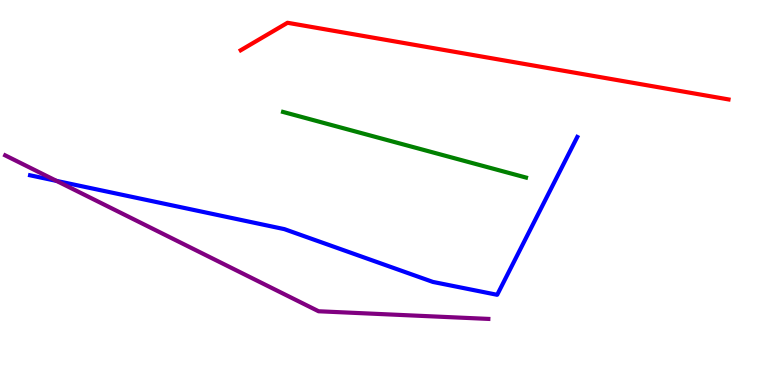[{'lines': ['blue', 'red'], 'intersections': []}, {'lines': ['green', 'red'], 'intersections': []}, {'lines': ['purple', 'red'], 'intersections': []}, {'lines': ['blue', 'green'], 'intersections': []}, {'lines': ['blue', 'purple'], 'intersections': [{'x': 0.729, 'y': 5.3}]}, {'lines': ['green', 'purple'], 'intersections': []}]